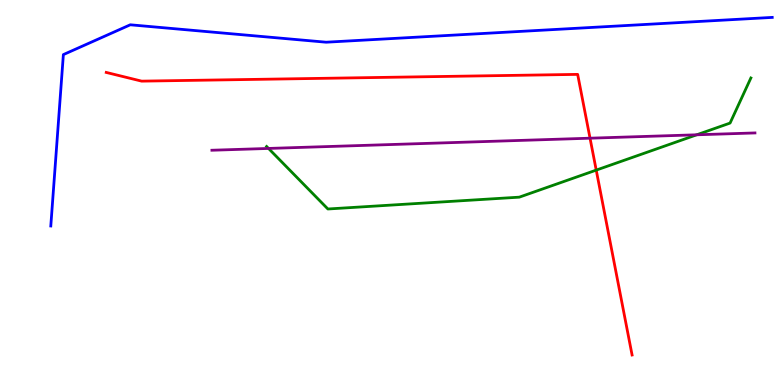[{'lines': ['blue', 'red'], 'intersections': []}, {'lines': ['green', 'red'], 'intersections': [{'x': 7.69, 'y': 5.58}]}, {'lines': ['purple', 'red'], 'intersections': [{'x': 7.61, 'y': 6.41}]}, {'lines': ['blue', 'green'], 'intersections': []}, {'lines': ['blue', 'purple'], 'intersections': []}, {'lines': ['green', 'purple'], 'intersections': [{'x': 3.46, 'y': 6.14}, {'x': 8.99, 'y': 6.5}]}]